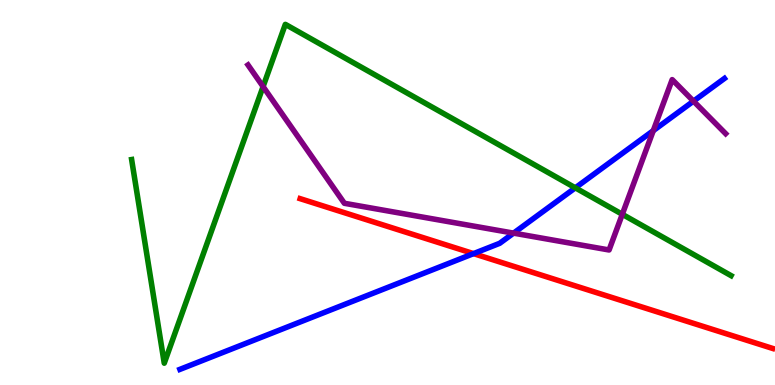[{'lines': ['blue', 'red'], 'intersections': [{'x': 6.11, 'y': 3.41}]}, {'lines': ['green', 'red'], 'intersections': []}, {'lines': ['purple', 'red'], 'intersections': []}, {'lines': ['blue', 'green'], 'intersections': [{'x': 7.42, 'y': 5.12}]}, {'lines': ['blue', 'purple'], 'intersections': [{'x': 6.63, 'y': 3.94}, {'x': 8.43, 'y': 6.61}, {'x': 8.95, 'y': 7.37}]}, {'lines': ['green', 'purple'], 'intersections': [{'x': 3.39, 'y': 7.75}, {'x': 8.03, 'y': 4.43}]}]